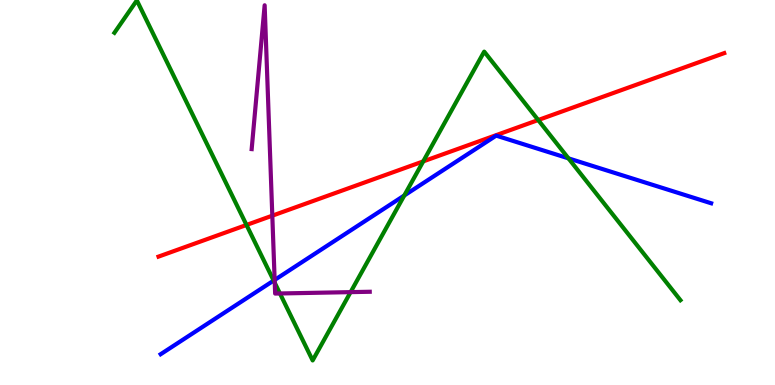[{'lines': ['blue', 'red'], 'intersections': []}, {'lines': ['green', 'red'], 'intersections': [{'x': 3.18, 'y': 4.16}, {'x': 5.46, 'y': 5.81}, {'x': 6.94, 'y': 6.88}]}, {'lines': ['purple', 'red'], 'intersections': [{'x': 3.51, 'y': 4.4}]}, {'lines': ['blue', 'green'], 'intersections': [{'x': 3.53, 'y': 2.71}, {'x': 5.22, 'y': 4.92}, {'x': 7.34, 'y': 5.89}]}, {'lines': ['blue', 'purple'], 'intersections': [{'x': 3.54, 'y': 2.73}]}, {'lines': ['green', 'purple'], 'intersections': [{'x': 3.55, 'y': 2.65}, {'x': 3.61, 'y': 2.38}, {'x': 4.52, 'y': 2.41}]}]